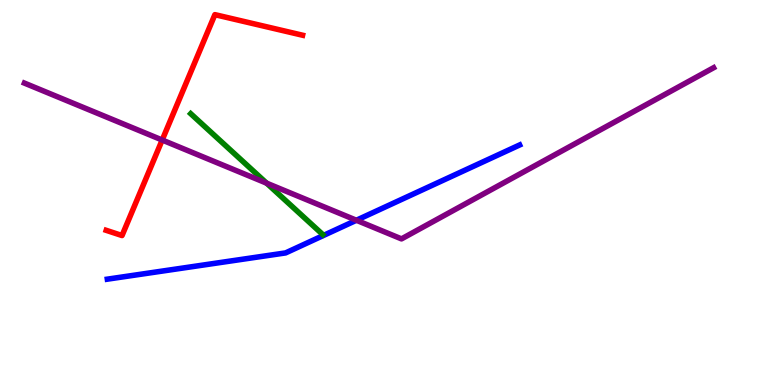[{'lines': ['blue', 'red'], 'intersections': []}, {'lines': ['green', 'red'], 'intersections': []}, {'lines': ['purple', 'red'], 'intersections': [{'x': 2.09, 'y': 6.36}]}, {'lines': ['blue', 'green'], 'intersections': []}, {'lines': ['blue', 'purple'], 'intersections': [{'x': 4.6, 'y': 4.28}]}, {'lines': ['green', 'purple'], 'intersections': [{'x': 3.44, 'y': 5.24}]}]